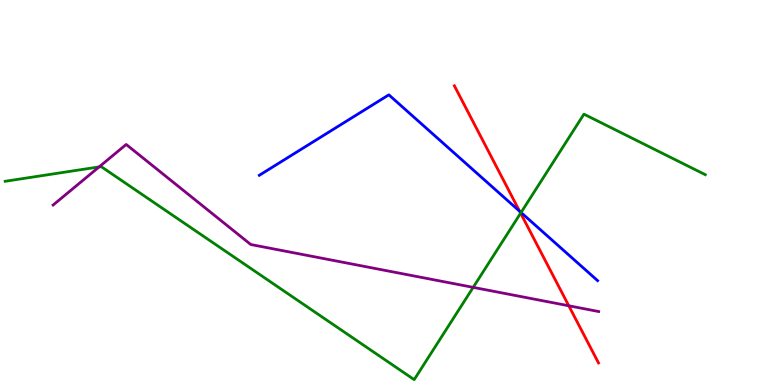[{'lines': ['blue', 'red'], 'intersections': [{'x': 6.7, 'y': 4.51}]}, {'lines': ['green', 'red'], 'intersections': [{'x': 6.72, 'y': 4.46}]}, {'lines': ['purple', 'red'], 'intersections': [{'x': 7.34, 'y': 2.06}]}, {'lines': ['blue', 'green'], 'intersections': [{'x': 6.72, 'y': 4.48}]}, {'lines': ['blue', 'purple'], 'intersections': []}, {'lines': ['green', 'purple'], 'intersections': [{'x': 1.28, 'y': 5.67}, {'x': 6.11, 'y': 2.54}]}]